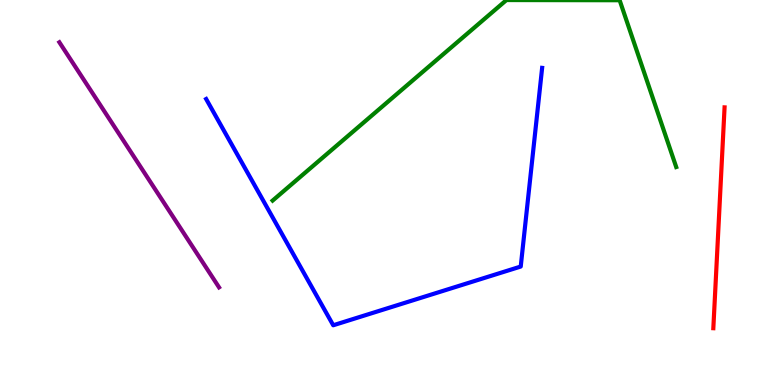[{'lines': ['blue', 'red'], 'intersections': []}, {'lines': ['green', 'red'], 'intersections': []}, {'lines': ['purple', 'red'], 'intersections': []}, {'lines': ['blue', 'green'], 'intersections': []}, {'lines': ['blue', 'purple'], 'intersections': []}, {'lines': ['green', 'purple'], 'intersections': []}]